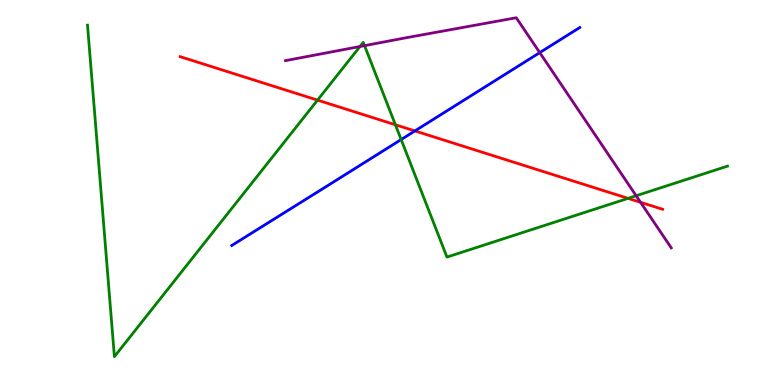[{'lines': ['blue', 'red'], 'intersections': [{'x': 5.35, 'y': 6.6}]}, {'lines': ['green', 'red'], 'intersections': [{'x': 4.1, 'y': 7.4}, {'x': 5.1, 'y': 6.76}, {'x': 8.1, 'y': 4.85}]}, {'lines': ['purple', 'red'], 'intersections': [{'x': 8.27, 'y': 4.74}]}, {'lines': ['blue', 'green'], 'intersections': [{'x': 5.18, 'y': 6.38}]}, {'lines': ['blue', 'purple'], 'intersections': [{'x': 6.96, 'y': 8.63}]}, {'lines': ['green', 'purple'], 'intersections': [{'x': 4.64, 'y': 8.79}, {'x': 4.7, 'y': 8.81}, {'x': 8.21, 'y': 4.92}]}]